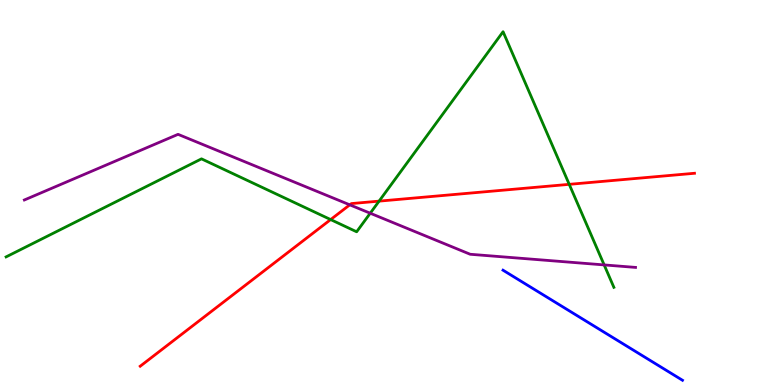[{'lines': ['blue', 'red'], 'intersections': []}, {'lines': ['green', 'red'], 'intersections': [{'x': 4.27, 'y': 4.3}, {'x': 4.89, 'y': 4.78}, {'x': 7.34, 'y': 5.21}]}, {'lines': ['purple', 'red'], 'intersections': [{'x': 4.51, 'y': 4.68}]}, {'lines': ['blue', 'green'], 'intersections': []}, {'lines': ['blue', 'purple'], 'intersections': []}, {'lines': ['green', 'purple'], 'intersections': [{'x': 4.78, 'y': 4.46}, {'x': 7.8, 'y': 3.12}]}]